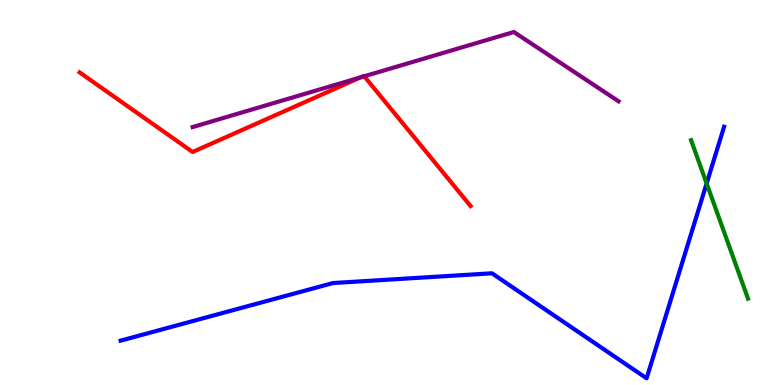[{'lines': ['blue', 'red'], 'intersections': []}, {'lines': ['green', 'red'], 'intersections': []}, {'lines': ['purple', 'red'], 'intersections': [{'x': 4.65, 'y': 7.99}, {'x': 4.7, 'y': 8.02}]}, {'lines': ['blue', 'green'], 'intersections': [{'x': 9.12, 'y': 5.23}]}, {'lines': ['blue', 'purple'], 'intersections': []}, {'lines': ['green', 'purple'], 'intersections': []}]